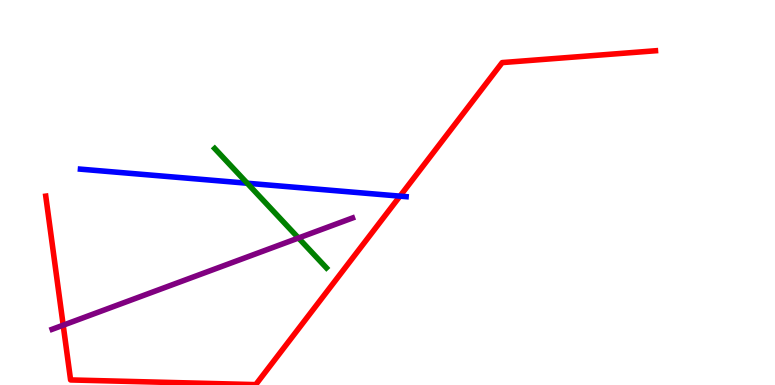[{'lines': ['blue', 'red'], 'intersections': [{'x': 5.16, 'y': 4.91}]}, {'lines': ['green', 'red'], 'intersections': []}, {'lines': ['purple', 'red'], 'intersections': [{'x': 0.815, 'y': 1.55}]}, {'lines': ['blue', 'green'], 'intersections': [{'x': 3.19, 'y': 5.24}]}, {'lines': ['blue', 'purple'], 'intersections': []}, {'lines': ['green', 'purple'], 'intersections': [{'x': 3.85, 'y': 3.82}]}]